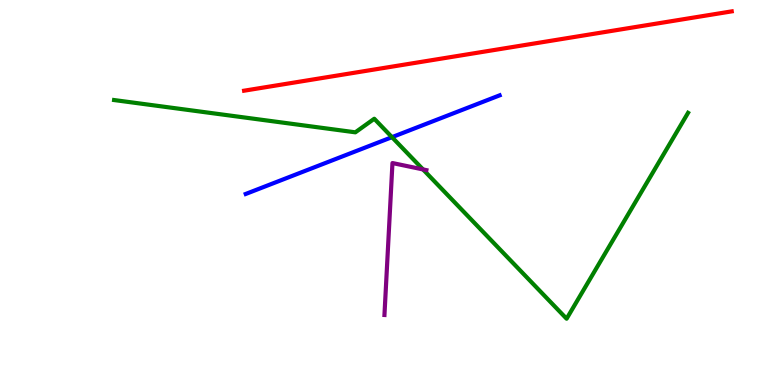[{'lines': ['blue', 'red'], 'intersections': []}, {'lines': ['green', 'red'], 'intersections': []}, {'lines': ['purple', 'red'], 'intersections': []}, {'lines': ['blue', 'green'], 'intersections': [{'x': 5.06, 'y': 6.44}]}, {'lines': ['blue', 'purple'], 'intersections': []}, {'lines': ['green', 'purple'], 'intersections': [{'x': 5.46, 'y': 5.6}]}]